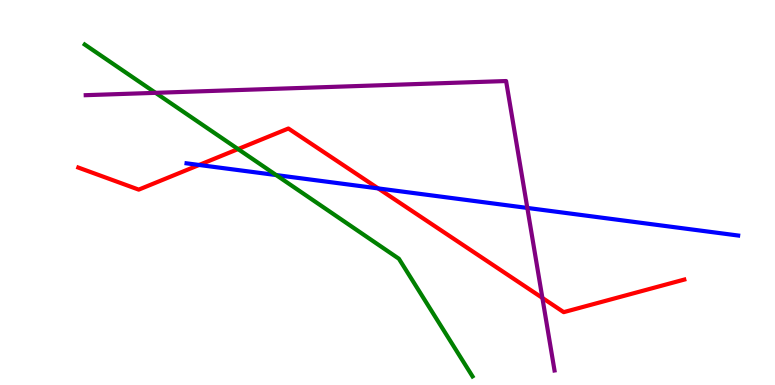[{'lines': ['blue', 'red'], 'intersections': [{'x': 2.57, 'y': 5.72}, {'x': 4.88, 'y': 5.11}]}, {'lines': ['green', 'red'], 'intersections': [{'x': 3.07, 'y': 6.13}]}, {'lines': ['purple', 'red'], 'intersections': [{'x': 7.0, 'y': 2.26}]}, {'lines': ['blue', 'green'], 'intersections': [{'x': 3.56, 'y': 5.45}]}, {'lines': ['blue', 'purple'], 'intersections': [{'x': 6.8, 'y': 4.6}]}, {'lines': ['green', 'purple'], 'intersections': [{'x': 2.01, 'y': 7.59}]}]